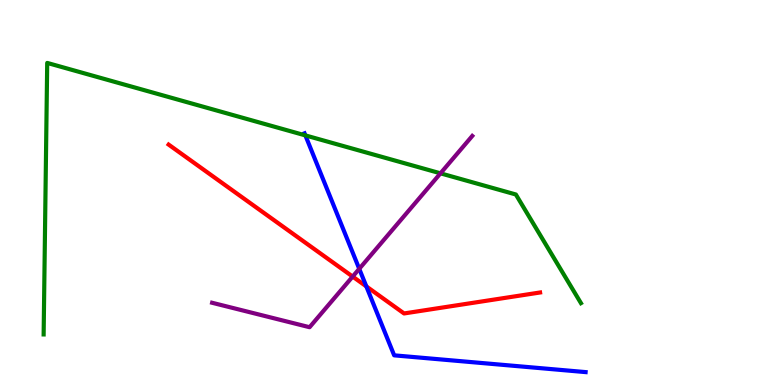[{'lines': ['blue', 'red'], 'intersections': [{'x': 4.73, 'y': 2.56}]}, {'lines': ['green', 'red'], 'intersections': []}, {'lines': ['purple', 'red'], 'intersections': [{'x': 4.55, 'y': 2.82}]}, {'lines': ['blue', 'green'], 'intersections': [{'x': 3.94, 'y': 6.48}]}, {'lines': ['blue', 'purple'], 'intersections': [{'x': 4.64, 'y': 3.02}]}, {'lines': ['green', 'purple'], 'intersections': [{'x': 5.68, 'y': 5.5}]}]